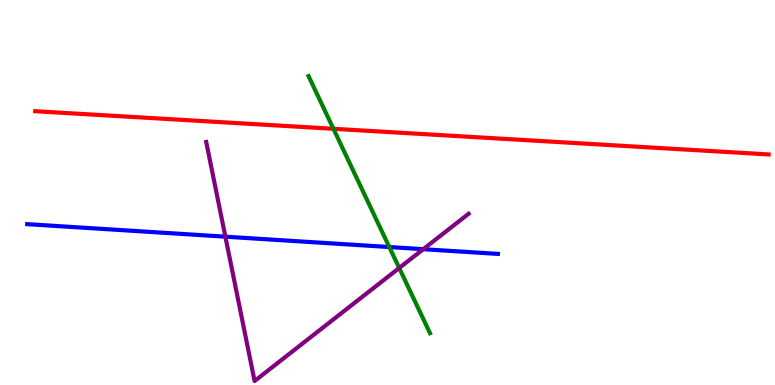[{'lines': ['blue', 'red'], 'intersections': []}, {'lines': ['green', 'red'], 'intersections': [{'x': 4.3, 'y': 6.65}]}, {'lines': ['purple', 'red'], 'intersections': []}, {'lines': ['blue', 'green'], 'intersections': [{'x': 5.02, 'y': 3.58}]}, {'lines': ['blue', 'purple'], 'intersections': [{'x': 2.91, 'y': 3.85}, {'x': 5.46, 'y': 3.53}]}, {'lines': ['green', 'purple'], 'intersections': [{'x': 5.15, 'y': 3.04}]}]